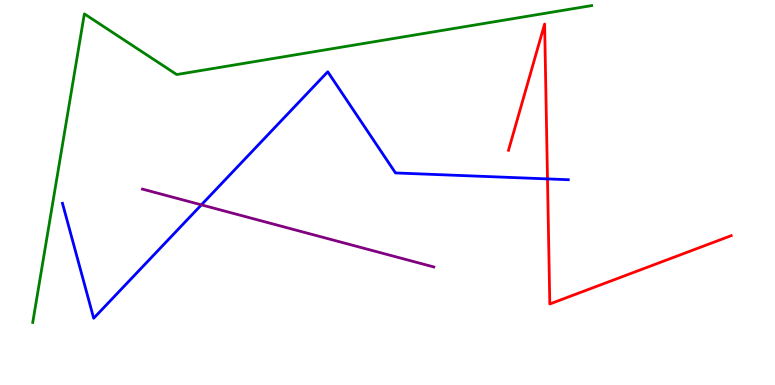[{'lines': ['blue', 'red'], 'intersections': [{'x': 7.06, 'y': 5.35}]}, {'lines': ['green', 'red'], 'intersections': []}, {'lines': ['purple', 'red'], 'intersections': []}, {'lines': ['blue', 'green'], 'intersections': []}, {'lines': ['blue', 'purple'], 'intersections': [{'x': 2.6, 'y': 4.68}]}, {'lines': ['green', 'purple'], 'intersections': []}]